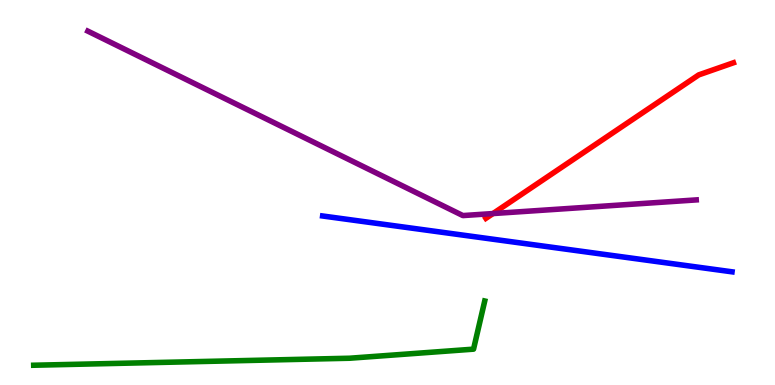[{'lines': ['blue', 'red'], 'intersections': []}, {'lines': ['green', 'red'], 'intersections': []}, {'lines': ['purple', 'red'], 'intersections': [{'x': 6.36, 'y': 4.45}]}, {'lines': ['blue', 'green'], 'intersections': []}, {'lines': ['blue', 'purple'], 'intersections': []}, {'lines': ['green', 'purple'], 'intersections': []}]